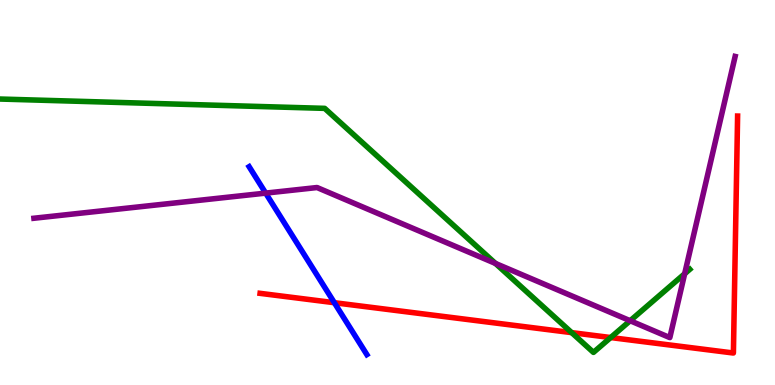[{'lines': ['blue', 'red'], 'intersections': [{'x': 4.31, 'y': 2.14}]}, {'lines': ['green', 'red'], 'intersections': [{'x': 7.38, 'y': 1.36}, {'x': 7.88, 'y': 1.23}]}, {'lines': ['purple', 'red'], 'intersections': []}, {'lines': ['blue', 'green'], 'intersections': []}, {'lines': ['blue', 'purple'], 'intersections': [{'x': 3.43, 'y': 4.98}]}, {'lines': ['green', 'purple'], 'intersections': [{'x': 6.39, 'y': 3.16}, {'x': 8.13, 'y': 1.67}, {'x': 8.83, 'y': 2.89}]}]